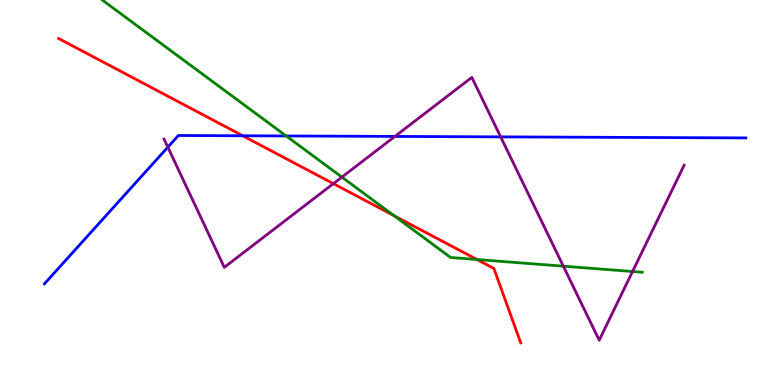[{'lines': ['blue', 'red'], 'intersections': [{'x': 3.13, 'y': 6.47}]}, {'lines': ['green', 'red'], 'intersections': [{'x': 5.09, 'y': 4.4}, {'x': 6.16, 'y': 3.26}]}, {'lines': ['purple', 'red'], 'intersections': [{'x': 4.3, 'y': 5.23}]}, {'lines': ['blue', 'green'], 'intersections': [{'x': 3.69, 'y': 6.47}]}, {'lines': ['blue', 'purple'], 'intersections': [{'x': 2.17, 'y': 6.18}, {'x': 5.1, 'y': 6.46}, {'x': 6.46, 'y': 6.44}]}, {'lines': ['green', 'purple'], 'intersections': [{'x': 4.41, 'y': 5.4}, {'x': 7.27, 'y': 3.09}, {'x': 8.16, 'y': 2.95}]}]